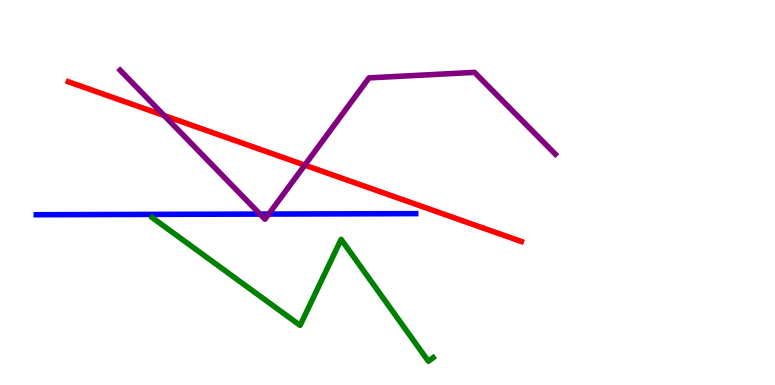[{'lines': ['blue', 'red'], 'intersections': []}, {'lines': ['green', 'red'], 'intersections': []}, {'lines': ['purple', 'red'], 'intersections': [{'x': 2.12, 'y': 7.0}, {'x': 3.93, 'y': 5.71}]}, {'lines': ['blue', 'green'], 'intersections': []}, {'lines': ['blue', 'purple'], 'intersections': [{'x': 3.35, 'y': 4.44}, {'x': 3.47, 'y': 4.44}]}, {'lines': ['green', 'purple'], 'intersections': []}]